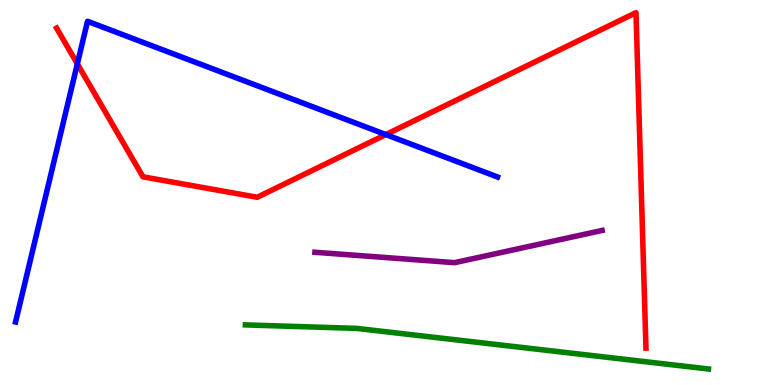[{'lines': ['blue', 'red'], 'intersections': [{'x': 0.998, 'y': 8.34}, {'x': 4.98, 'y': 6.5}]}, {'lines': ['green', 'red'], 'intersections': []}, {'lines': ['purple', 'red'], 'intersections': []}, {'lines': ['blue', 'green'], 'intersections': []}, {'lines': ['blue', 'purple'], 'intersections': []}, {'lines': ['green', 'purple'], 'intersections': []}]